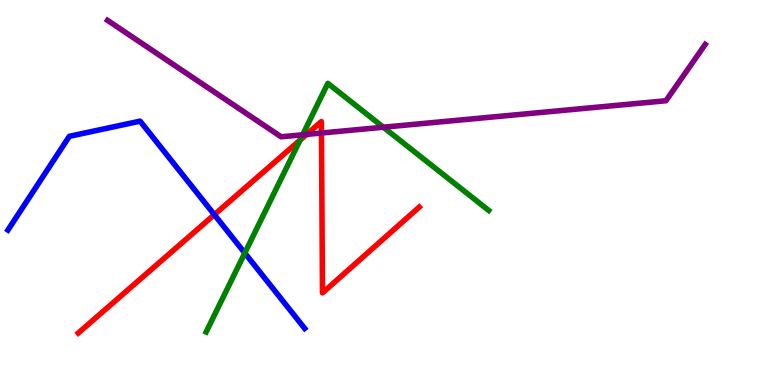[{'lines': ['blue', 'red'], 'intersections': [{'x': 2.77, 'y': 4.42}]}, {'lines': ['green', 'red'], 'intersections': [{'x': 3.87, 'y': 6.36}]}, {'lines': ['purple', 'red'], 'intersections': [{'x': 3.96, 'y': 6.51}, {'x': 4.15, 'y': 6.55}]}, {'lines': ['blue', 'green'], 'intersections': [{'x': 3.16, 'y': 3.43}]}, {'lines': ['blue', 'purple'], 'intersections': []}, {'lines': ['green', 'purple'], 'intersections': [{'x': 3.91, 'y': 6.5}, {'x': 4.95, 'y': 6.7}]}]